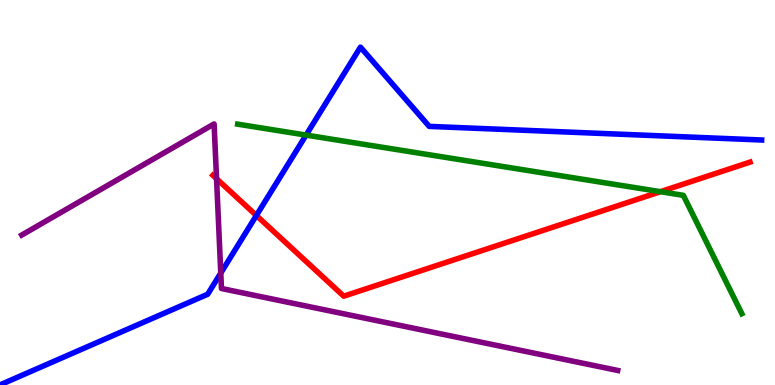[{'lines': ['blue', 'red'], 'intersections': [{'x': 3.31, 'y': 4.4}]}, {'lines': ['green', 'red'], 'intersections': [{'x': 8.52, 'y': 5.02}]}, {'lines': ['purple', 'red'], 'intersections': [{'x': 2.79, 'y': 5.36}]}, {'lines': ['blue', 'green'], 'intersections': [{'x': 3.95, 'y': 6.49}]}, {'lines': ['blue', 'purple'], 'intersections': [{'x': 2.85, 'y': 2.91}]}, {'lines': ['green', 'purple'], 'intersections': []}]